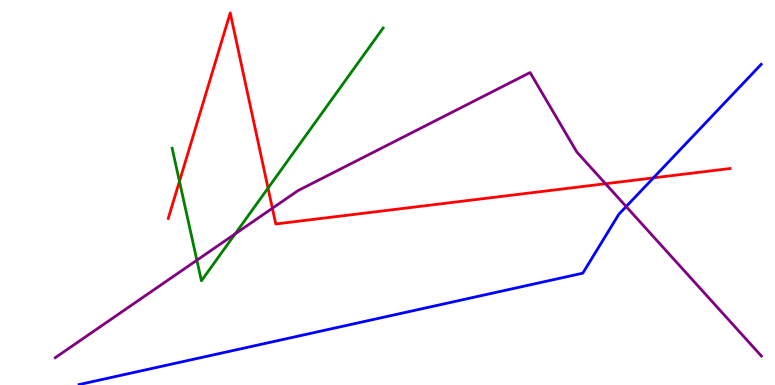[{'lines': ['blue', 'red'], 'intersections': [{'x': 8.43, 'y': 5.38}]}, {'lines': ['green', 'red'], 'intersections': [{'x': 2.32, 'y': 5.29}, {'x': 3.46, 'y': 5.11}]}, {'lines': ['purple', 'red'], 'intersections': [{'x': 3.51, 'y': 4.59}, {'x': 7.81, 'y': 5.23}]}, {'lines': ['blue', 'green'], 'intersections': []}, {'lines': ['blue', 'purple'], 'intersections': [{'x': 8.08, 'y': 4.63}]}, {'lines': ['green', 'purple'], 'intersections': [{'x': 2.54, 'y': 3.24}, {'x': 3.03, 'y': 3.92}]}]